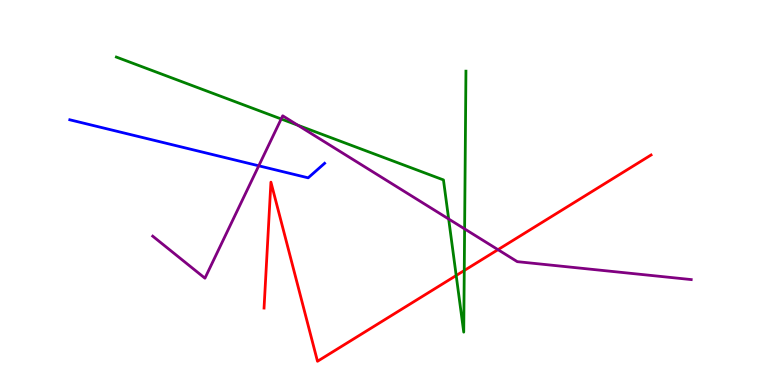[{'lines': ['blue', 'red'], 'intersections': []}, {'lines': ['green', 'red'], 'intersections': [{'x': 5.89, 'y': 2.84}, {'x': 5.99, 'y': 2.97}]}, {'lines': ['purple', 'red'], 'intersections': [{'x': 6.43, 'y': 3.52}]}, {'lines': ['blue', 'green'], 'intersections': []}, {'lines': ['blue', 'purple'], 'intersections': [{'x': 3.34, 'y': 5.69}]}, {'lines': ['green', 'purple'], 'intersections': [{'x': 3.63, 'y': 6.91}, {'x': 3.84, 'y': 6.75}, {'x': 5.79, 'y': 4.31}, {'x': 5.99, 'y': 4.05}]}]